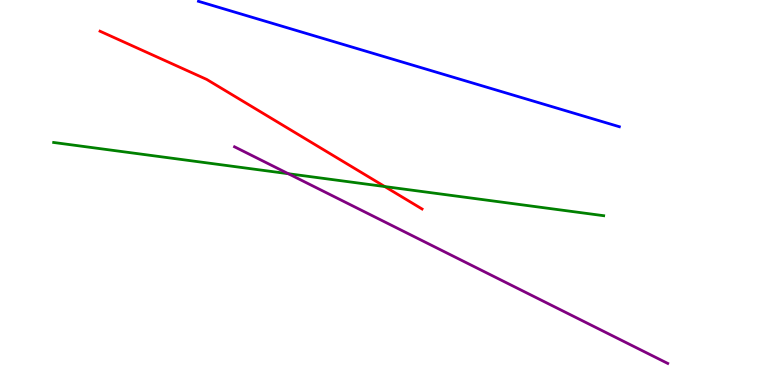[{'lines': ['blue', 'red'], 'intersections': []}, {'lines': ['green', 'red'], 'intersections': [{'x': 4.96, 'y': 5.15}]}, {'lines': ['purple', 'red'], 'intersections': []}, {'lines': ['blue', 'green'], 'intersections': []}, {'lines': ['blue', 'purple'], 'intersections': []}, {'lines': ['green', 'purple'], 'intersections': [{'x': 3.72, 'y': 5.49}]}]